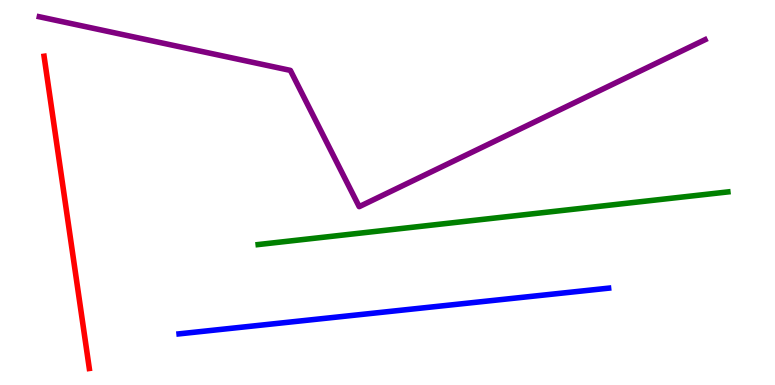[{'lines': ['blue', 'red'], 'intersections': []}, {'lines': ['green', 'red'], 'intersections': []}, {'lines': ['purple', 'red'], 'intersections': []}, {'lines': ['blue', 'green'], 'intersections': []}, {'lines': ['blue', 'purple'], 'intersections': []}, {'lines': ['green', 'purple'], 'intersections': []}]